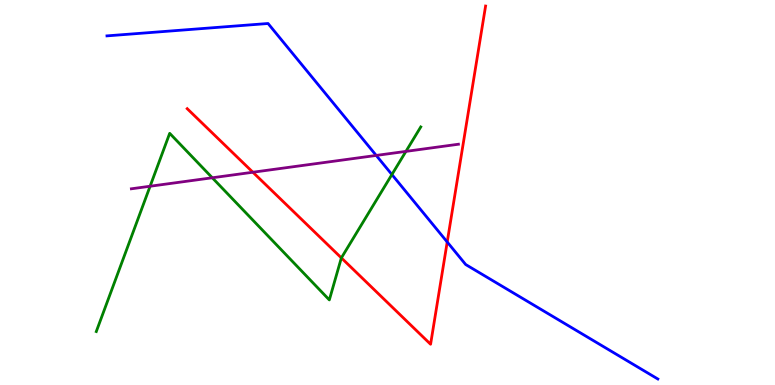[{'lines': ['blue', 'red'], 'intersections': [{'x': 5.77, 'y': 3.71}]}, {'lines': ['green', 'red'], 'intersections': [{'x': 4.4, 'y': 3.3}]}, {'lines': ['purple', 'red'], 'intersections': [{'x': 3.26, 'y': 5.53}]}, {'lines': ['blue', 'green'], 'intersections': [{'x': 5.06, 'y': 5.47}]}, {'lines': ['blue', 'purple'], 'intersections': [{'x': 4.85, 'y': 5.96}]}, {'lines': ['green', 'purple'], 'intersections': [{'x': 1.94, 'y': 5.16}, {'x': 2.74, 'y': 5.38}, {'x': 5.24, 'y': 6.07}]}]